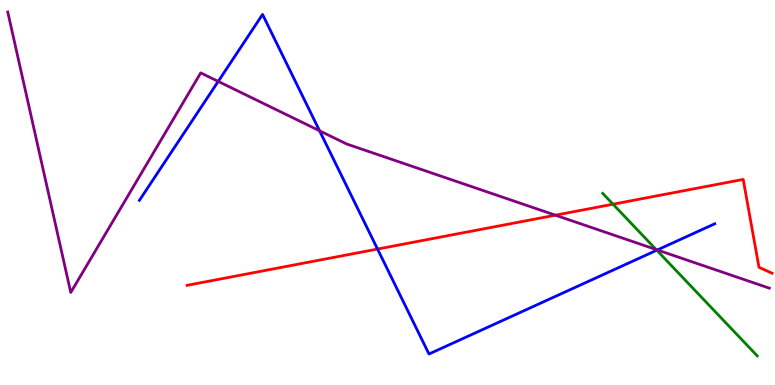[{'lines': ['blue', 'red'], 'intersections': [{'x': 4.87, 'y': 3.53}]}, {'lines': ['green', 'red'], 'intersections': [{'x': 7.91, 'y': 4.7}]}, {'lines': ['purple', 'red'], 'intersections': [{'x': 7.17, 'y': 4.41}]}, {'lines': ['blue', 'green'], 'intersections': [{'x': 8.47, 'y': 3.5}]}, {'lines': ['blue', 'purple'], 'intersections': [{'x': 2.82, 'y': 7.89}, {'x': 4.12, 'y': 6.6}, {'x': 8.48, 'y': 3.51}]}, {'lines': ['green', 'purple'], 'intersections': [{'x': 8.47, 'y': 3.52}]}]